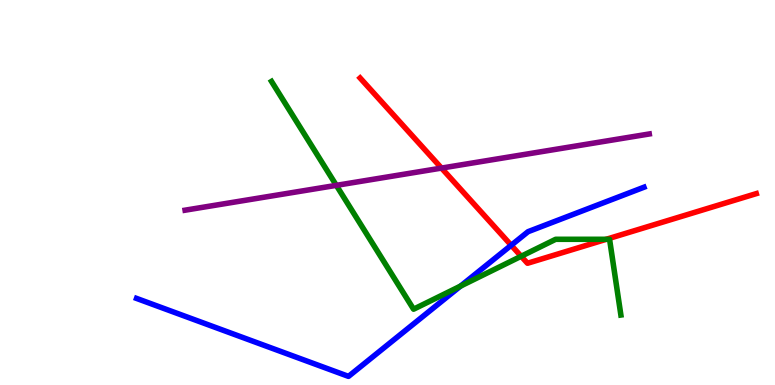[{'lines': ['blue', 'red'], 'intersections': [{'x': 6.6, 'y': 3.63}]}, {'lines': ['green', 'red'], 'intersections': [{'x': 6.72, 'y': 3.34}, {'x': 7.82, 'y': 3.78}]}, {'lines': ['purple', 'red'], 'intersections': [{'x': 5.7, 'y': 5.63}]}, {'lines': ['blue', 'green'], 'intersections': [{'x': 5.94, 'y': 2.57}]}, {'lines': ['blue', 'purple'], 'intersections': []}, {'lines': ['green', 'purple'], 'intersections': [{'x': 4.34, 'y': 5.19}]}]